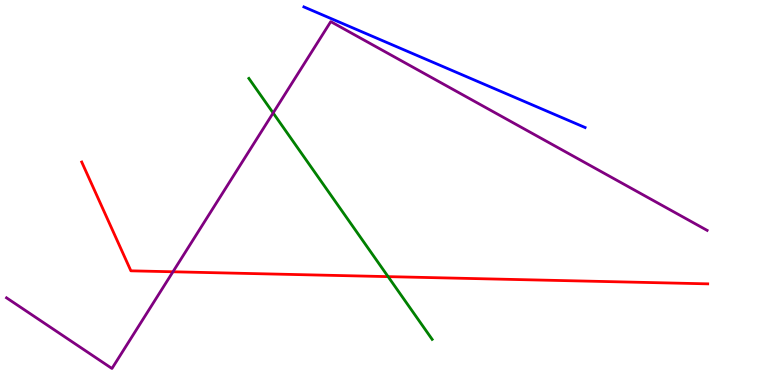[{'lines': ['blue', 'red'], 'intersections': []}, {'lines': ['green', 'red'], 'intersections': [{'x': 5.01, 'y': 2.81}]}, {'lines': ['purple', 'red'], 'intersections': [{'x': 2.23, 'y': 2.94}]}, {'lines': ['blue', 'green'], 'intersections': []}, {'lines': ['blue', 'purple'], 'intersections': []}, {'lines': ['green', 'purple'], 'intersections': [{'x': 3.52, 'y': 7.07}]}]